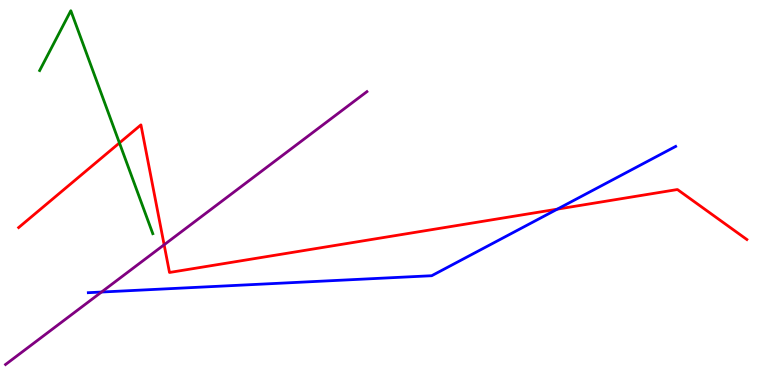[{'lines': ['blue', 'red'], 'intersections': [{'x': 7.19, 'y': 4.57}]}, {'lines': ['green', 'red'], 'intersections': [{'x': 1.54, 'y': 6.29}]}, {'lines': ['purple', 'red'], 'intersections': [{'x': 2.12, 'y': 3.64}]}, {'lines': ['blue', 'green'], 'intersections': []}, {'lines': ['blue', 'purple'], 'intersections': [{'x': 1.31, 'y': 2.41}]}, {'lines': ['green', 'purple'], 'intersections': []}]